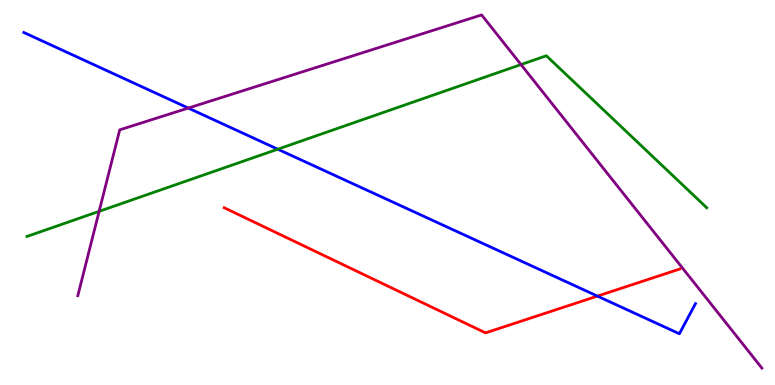[{'lines': ['blue', 'red'], 'intersections': [{'x': 7.71, 'y': 2.31}]}, {'lines': ['green', 'red'], 'intersections': []}, {'lines': ['purple', 'red'], 'intersections': []}, {'lines': ['blue', 'green'], 'intersections': [{'x': 3.58, 'y': 6.12}]}, {'lines': ['blue', 'purple'], 'intersections': [{'x': 2.43, 'y': 7.19}]}, {'lines': ['green', 'purple'], 'intersections': [{'x': 1.28, 'y': 4.51}, {'x': 6.72, 'y': 8.32}]}]